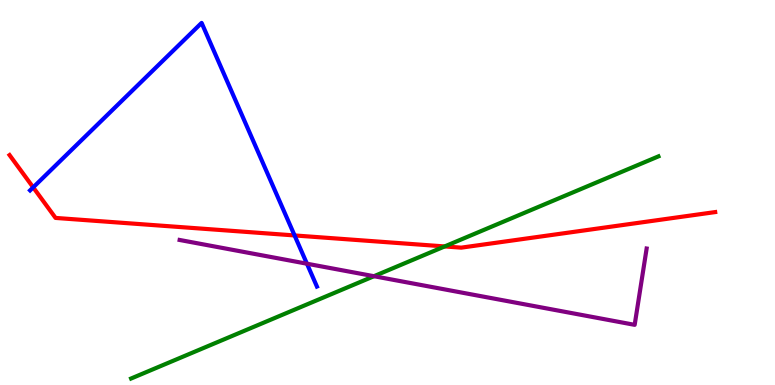[{'lines': ['blue', 'red'], 'intersections': [{'x': 0.428, 'y': 5.13}, {'x': 3.8, 'y': 3.88}]}, {'lines': ['green', 'red'], 'intersections': [{'x': 5.74, 'y': 3.6}]}, {'lines': ['purple', 'red'], 'intersections': []}, {'lines': ['blue', 'green'], 'intersections': []}, {'lines': ['blue', 'purple'], 'intersections': [{'x': 3.96, 'y': 3.15}]}, {'lines': ['green', 'purple'], 'intersections': [{'x': 4.83, 'y': 2.83}]}]